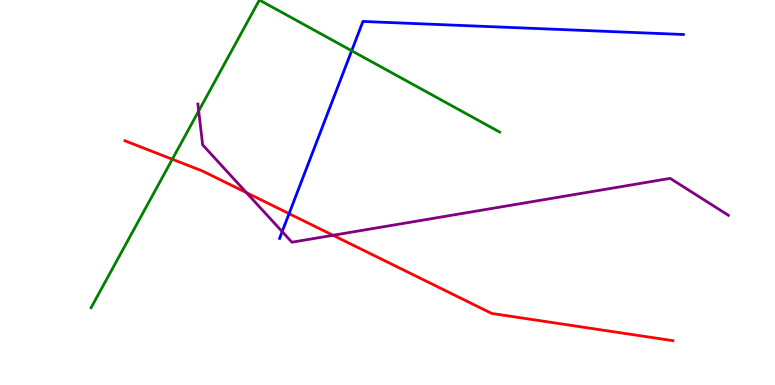[{'lines': ['blue', 'red'], 'intersections': [{'x': 3.73, 'y': 4.45}]}, {'lines': ['green', 'red'], 'intersections': [{'x': 2.22, 'y': 5.86}]}, {'lines': ['purple', 'red'], 'intersections': [{'x': 3.18, 'y': 5.0}, {'x': 4.3, 'y': 3.89}]}, {'lines': ['blue', 'green'], 'intersections': [{'x': 4.54, 'y': 8.68}]}, {'lines': ['blue', 'purple'], 'intersections': [{'x': 3.64, 'y': 3.98}]}, {'lines': ['green', 'purple'], 'intersections': [{'x': 2.56, 'y': 7.12}]}]